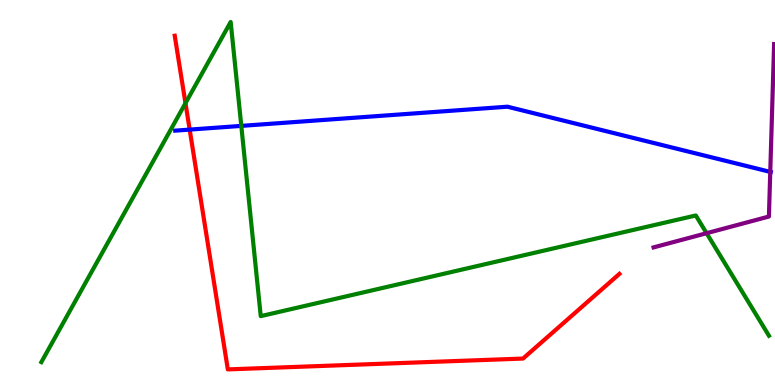[{'lines': ['blue', 'red'], 'intersections': [{'x': 2.45, 'y': 6.63}]}, {'lines': ['green', 'red'], 'intersections': [{'x': 2.39, 'y': 7.32}]}, {'lines': ['purple', 'red'], 'intersections': []}, {'lines': ['blue', 'green'], 'intersections': [{'x': 3.11, 'y': 6.73}]}, {'lines': ['blue', 'purple'], 'intersections': [{'x': 9.94, 'y': 5.54}]}, {'lines': ['green', 'purple'], 'intersections': [{'x': 9.12, 'y': 3.94}]}]